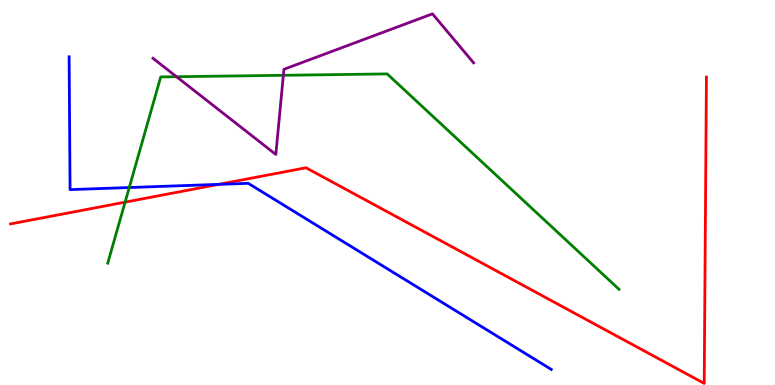[{'lines': ['blue', 'red'], 'intersections': [{'x': 2.82, 'y': 5.21}]}, {'lines': ['green', 'red'], 'intersections': [{'x': 1.61, 'y': 4.75}]}, {'lines': ['purple', 'red'], 'intersections': []}, {'lines': ['blue', 'green'], 'intersections': [{'x': 1.67, 'y': 5.13}]}, {'lines': ['blue', 'purple'], 'intersections': []}, {'lines': ['green', 'purple'], 'intersections': [{'x': 2.28, 'y': 8.01}, {'x': 3.66, 'y': 8.04}]}]